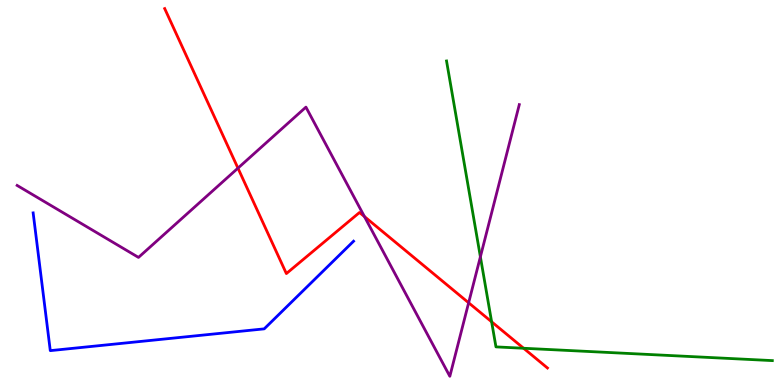[{'lines': ['blue', 'red'], 'intersections': []}, {'lines': ['green', 'red'], 'intersections': [{'x': 6.34, 'y': 1.64}, {'x': 6.76, 'y': 0.954}]}, {'lines': ['purple', 'red'], 'intersections': [{'x': 3.07, 'y': 5.63}, {'x': 4.7, 'y': 4.37}, {'x': 6.05, 'y': 2.14}]}, {'lines': ['blue', 'green'], 'intersections': []}, {'lines': ['blue', 'purple'], 'intersections': []}, {'lines': ['green', 'purple'], 'intersections': [{'x': 6.2, 'y': 3.33}]}]